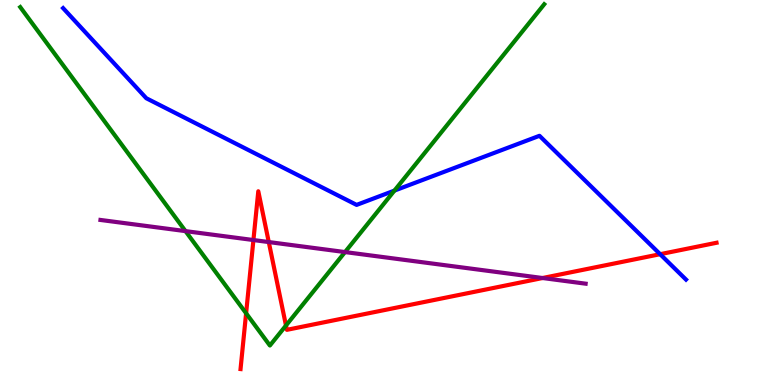[{'lines': ['blue', 'red'], 'intersections': [{'x': 8.52, 'y': 3.4}]}, {'lines': ['green', 'red'], 'intersections': [{'x': 3.18, 'y': 1.86}, {'x': 3.69, 'y': 1.55}]}, {'lines': ['purple', 'red'], 'intersections': [{'x': 3.27, 'y': 3.77}, {'x': 3.47, 'y': 3.71}, {'x': 7.0, 'y': 2.78}]}, {'lines': ['blue', 'green'], 'intersections': [{'x': 5.09, 'y': 5.05}]}, {'lines': ['blue', 'purple'], 'intersections': []}, {'lines': ['green', 'purple'], 'intersections': [{'x': 2.39, 'y': 4.0}, {'x': 4.45, 'y': 3.45}]}]